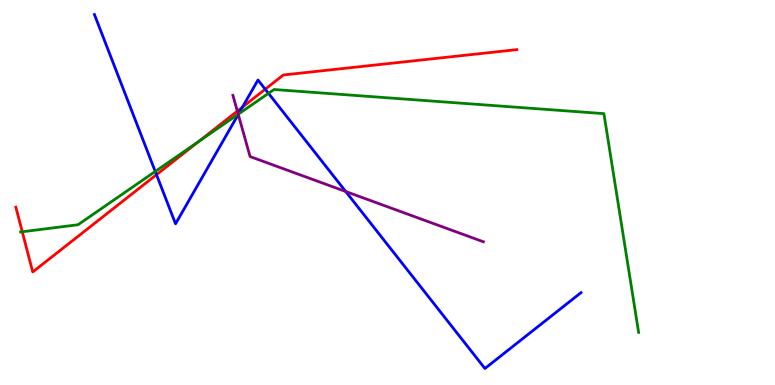[{'lines': ['blue', 'red'], 'intersections': [{'x': 2.02, 'y': 5.46}, {'x': 3.13, 'y': 7.22}, {'x': 3.42, 'y': 7.68}]}, {'lines': ['green', 'red'], 'intersections': [{'x': 0.287, 'y': 3.98}, {'x': 2.57, 'y': 6.33}]}, {'lines': ['purple', 'red'], 'intersections': [{'x': 3.06, 'y': 7.11}]}, {'lines': ['blue', 'green'], 'intersections': [{'x': 2.0, 'y': 5.55}, {'x': 3.08, 'y': 7.04}, {'x': 3.46, 'y': 7.58}]}, {'lines': ['blue', 'purple'], 'intersections': [{'x': 3.07, 'y': 7.03}, {'x': 4.46, 'y': 5.03}]}, {'lines': ['green', 'purple'], 'intersections': [{'x': 3.07, 'y': 7.03}]}]